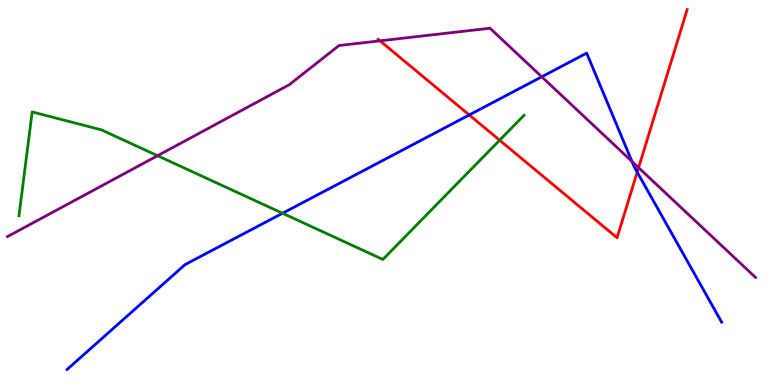[{'lines': ['blue', 'red'], 'intersections': [{'x': 6.05, 'y': 7.01}, {'x': 8.22, 'y': 5.53}]}, {'lines': ['green', 'red'], 'intersections': [{'x': 6.45, 'y': 6.36}]}, {'lines': ['purple', 'red'], 'intersections': [{'x': 4.9, 'y': 8.94}, {'x': 8.24, 'y': 5.64}]}, {'lines': ['blue', 'green'], 'intersections': [{'x': 3.65, 'y': 4.46}]}, {'lines': ['blue', 'purple'], 'intersections': [{'x': 6.99, 'y': 8.01}, {'x': 8.15, 'y': 5.81}]}, {'lines': ['green', 'purple'], 'intersections': [{'x': 2.03, 'y': 5.96}]}]